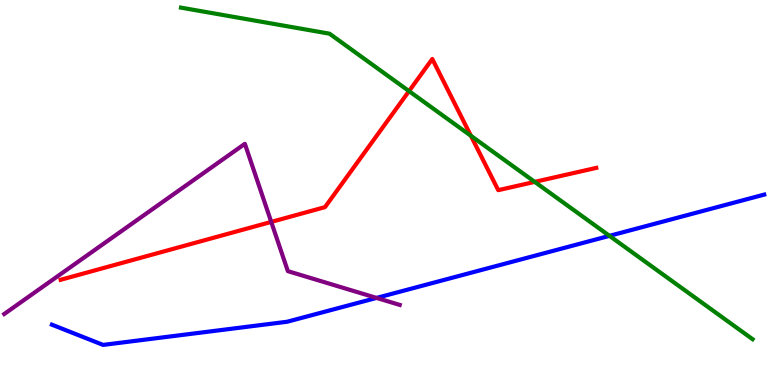[{'lines': ['blue', 'red'], 'intersections': []}, {'lines': ['green', 'red'], 'intersections': [{'x': 5.28, 'y': 7.63}, {'x': 6.08, 'y': 6.47}, {'x': 6.9, 'y': 5.28}]}, {'lines': ['purple', 'red'], 'intersections': [{'x': 3.5, 'y': 4.24}]}, {'lines': ['blue', 'green'], 'intersections': [{'x': 7.86, 'y': 3.87}]}, {'lines': ['blue', 'purple'], 'intersections': [{'x': 4.86, 'y': 2.26}]}, {'lines': ['green', 'purple'], 'intersections': []}]